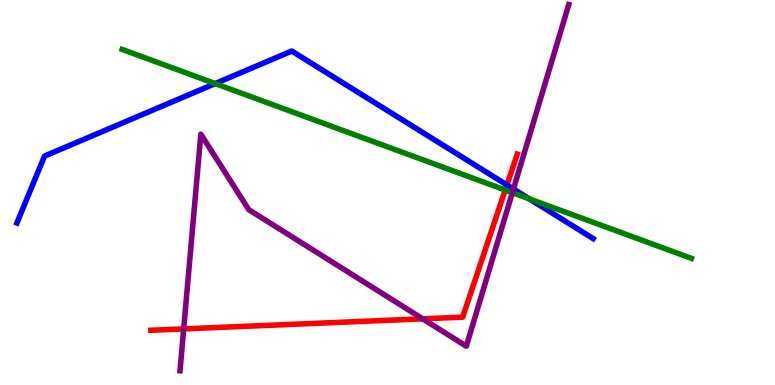[{'lines': ['blue', 'red'], 'intersections': [{'x': 6.54, 'y': 5.2}]}, {'lines': ['green', 'red'], 'intersections': [{'x': 6.52, 'y': 5.06}]}, {'lines': ['purple', 'red'], 'intersections': [{'x': 2.37, 'y': 1.46}, {'x': 5.45, 'y': 1.72}]}, {'lines': ['blue', 'green'], 'intersections': [{'x': 2.78, 'y': 7.83}, {'x': 6.83, 'y': 4.83}]}, {'lines': ['blue', 'purple'], 'intersections': [{'x': 6.63, 'y': 5.09}]}, {'lines': ['green', 'purple'], 'intersections': [{'x': 6.61, 'y': 5.0}]}]